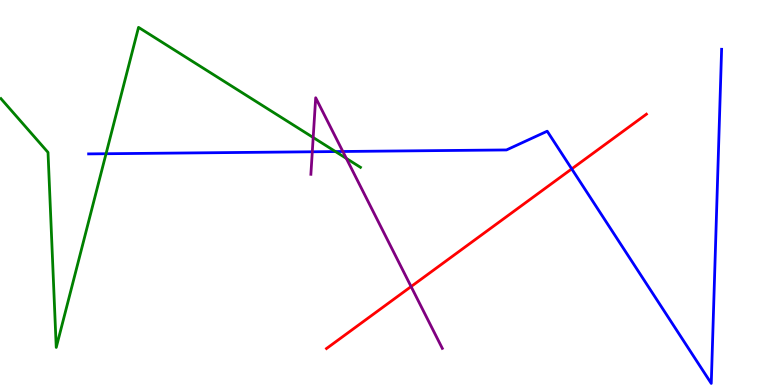[{'lines': ['blue', 'red'], 'intersections': [{'x': 7.38, 'y': 5.61}]}, {'lines': ['green', 'red'], 'intersections': []}, {'lines': ['purple', 'red'], 'intersections': [{'x': 5.3, 'y': 2.56}]}, {'lines': ['blue', 'green'], 'intersections': [{'x': 1.37, 'y': 6.01}, {'x': 4.33, 'y': 6.06}]}, {'lines': ['blue', 'purple'], 'intersections': [{'x': 4.03, 'y': 6.06}, {'x': 4.42, 'y': 6.07}]}, {'lines': ['green', 'purple'], 'intersections': [{'x': 4.04, 'y': 6.43}, {'x': 4.47, 'y': 5.89}]}]